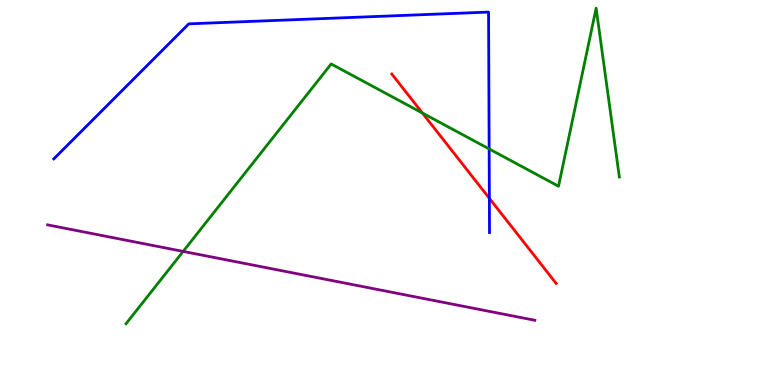[{'lines': ['blue', 'red'], 'intersections': [{'x': 6.31, 'y': 4.85}]}, {'lines': ['green', 'red'], 'intersections': [{'x': 5.45, 'y': 7.06}]}, {'lines': ['purple', 'red'], 'intersections': []}, {'lines': ['blue', 'green'], 'intersections': [{'x': 6.31, 'y': 6.13}]}, {'lines': ['blue', 'purple'], 'intersections': []}, {'lines': ['green', 'purple'], 'intersections': [{'x': 2.36, 'y': 3.47}]}]